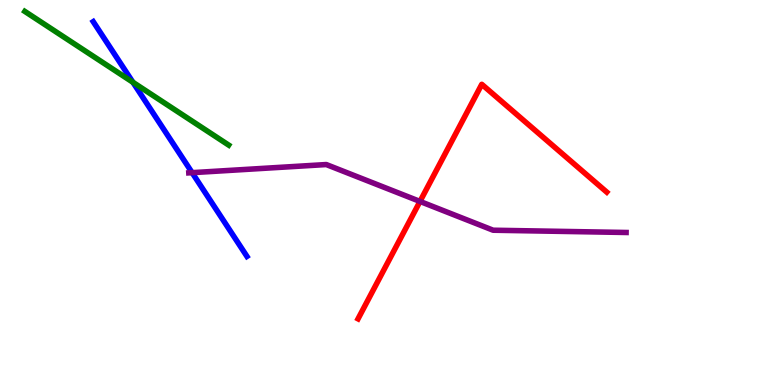[{'lines': ['blue', 'red'], 'intersections': []}, {'lines': ['green', 'red'], 'intersections': []}, {'lines': ['purple', 'red'], 'intersections': [{'x': 5.42, 'y': 4.77}]}, {'lines': ['blue', 'green'], 'intersections': [{'x': 1.72, 'y': 7.86}]}, {'lines': ['blue', 'purple'], 'intersections': [{'x': 2.48, 'y': 5.52}]}, {'lines': ['green', 'purple'], 'intersections': []}]